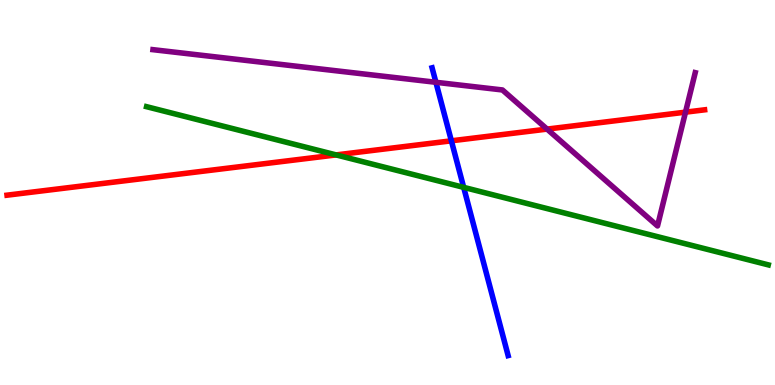[{'lines': ['blue', 'red'], 'intersections': [{'x': 5.82, 'y': 6.34}]}, {'lines': ['green', 'red'], 'intersections': [{'x': 4.34, 'y': 5.98}]}, {'lines': ['purple', 'red'], 'intersections': [{'x': 7.06, 'y': 6.65}, {'x': 8.85, 'y': 7.09}]}, {'lines': ['blue', 'green'], 'intersections': [{'x': 5.98, 'y': 5.13}]}, {'lines': ['blue', 'purple'], 'intersections': [{'x': 5.62, 'y': 7.86}]}, {'lines': ['green', 'purple'], 'intersections': []}]